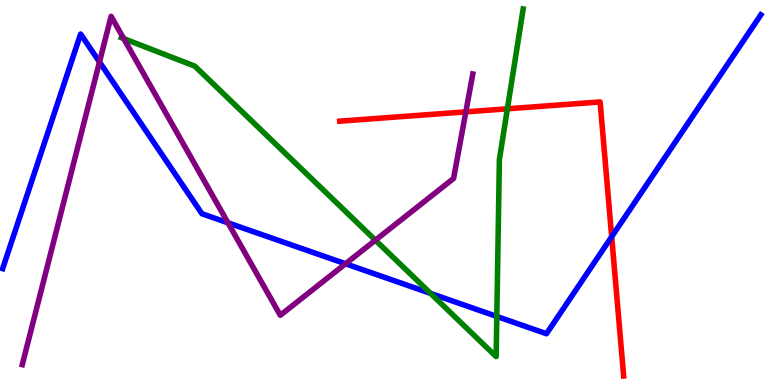[{'lines': ['blue', 'red'], 'intersections': [{'x': 7.89, 'y': 3.85}]}, {'lines': ['green', 'red'], 'intersections': [{'x': 6.55, 'y': 7.17}]}, {'lines': ['purple', 'red'], 'intersections': [{'x': 6.01, 'y': 7.09}]}, {'lines': ['blue', 'green'], 'intersections': [{'x': 5.56, 'y': 2.38}, {'x': 6.41, 'y': 1.78}]}, {'lines': ['blue', 'purple'], 'intersections': [{'x': 1.28, 'y': 8.39}, {'x': 2.94, 'y': 4.21}, {'x': 4.46, 'y': 3.15}]}, {'lines': ['green', 'purple'], 'intersections': [{'x': 1.6, 'y': 9.0}, {'x': 4.84, 'y': 3.76}]}]